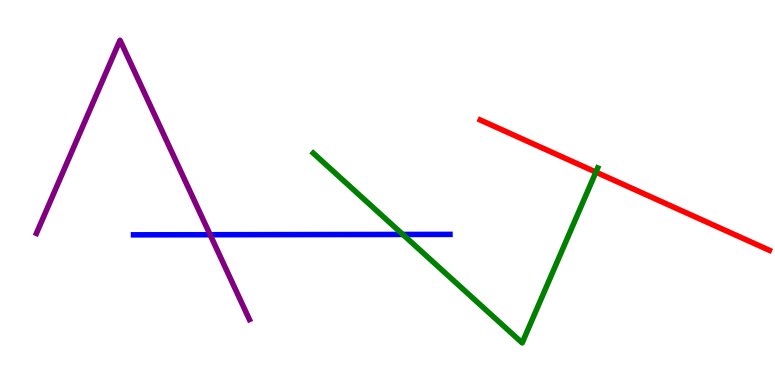[{'lines': ['blue', 'red'], 'intersections': []}, {'lines': ['green', 'red'], 'intersections': [{'x': 7.69, 'y': 5.53}]}, {'lines': ['purple', 'red'], 'intersections': []}, {'lines': ['blue', 'green'], 'intersections': [{'x': 5.2, 'y': 3.91}]}, {'lines': ['blue', 'purple'], 'intersections': [{'x': 2.71, 'y': 3.9}]}, {'lines': ['green', 'purple'], 'intersections': []}]